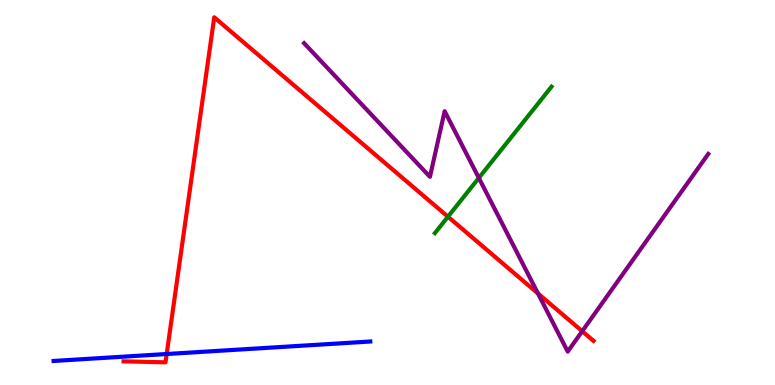[{'lines': ['blue', 'red'], 'intersections': [{'x': 2.15, 'y': 0.805}]}, {'lines': ['green', 'red'], 'intersections': [{'x': 5.78, 'y': 4.37}]}, {'lines': ['purple', 'red'], 'intersections': [{'x': 6.94, 'y': 2.38}, {'x': 7.51, 'y': 1.4}]}, {'lines': ['blue', 'green'], 'intersections': []}, {'lines': ['blue', 'purple'], 'intersections': []}, {'lines': ['green', 'purple'], 'intersections': [{'x': 6.18, 'y': 5.38}]}]